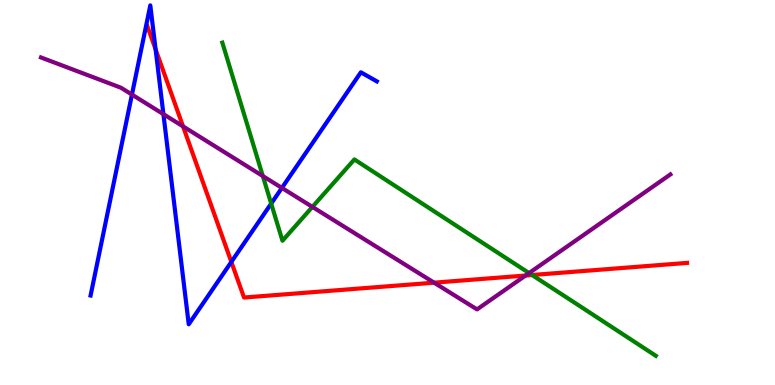[{'lines': ['blue', 'red'], 'intersections': [{'x': 2.01, 'y': 8.72}, {'x': 2.98, 'y': 3.2}]}, {'lines': ['green', 'red'], 'intersections': [{'x': 6.87, 'y': 2.86}]}, {'lines': ['purple', 'red'], 'intersections': [{'x': 2.36, 'y': 6.72}, {'x': 5.6, 'y': 2.66}, {'x': 6.78, 'y': 2.84}]}, {'lines': ['blue', 'green'], 'intersections': [{'x': 3.5, 'y': 4.71}]}, {'lines': ['blue', 'purple'], 'intersections': [{'x': 1.7, 'y': 7.54}, {'x': 2.11, 'y': 7.03}, {'x': 3.64, 'y': 5.12}]}, {'lines': ['green', 'purple'], 'intersections': [{'x': 3.39, 'y': 5.43}, {'x': 4.03, 'y': 4.63}, {'x': 6.83, 'y': 2.91}]}]